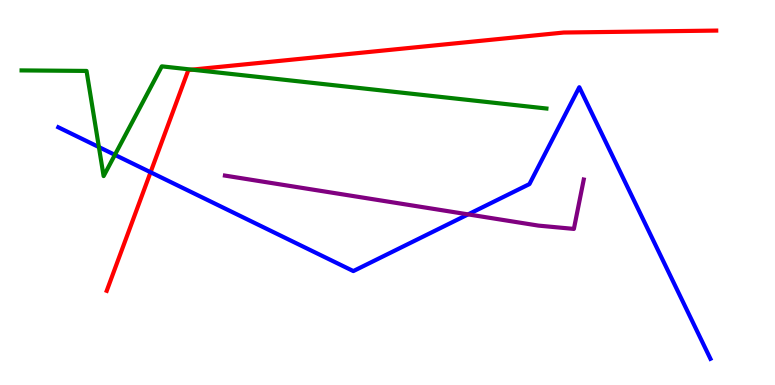[{'lines': ['blue', 'red'], 'intersections': [{'x': 1.94, 'y': 5.53}]}, {'lines': ['green', 'red'], 'intersections': [{'x': 2.48, 'y': 8.19}]}, {'lines': ['purple', 'red'], 'intersections': []}, {'lines': ['blue', 'green'], 'intersections': [{'x': 1.28, 'y': 6.18}, {'x': 1.48, 'y': 5.98}]}, {'lines': ['blue', 'purple'], 'intersections': [{'x': 6.04, 'y': 4.43}]}, {'lines': ['green', 'purple'], 'intersections': []}]